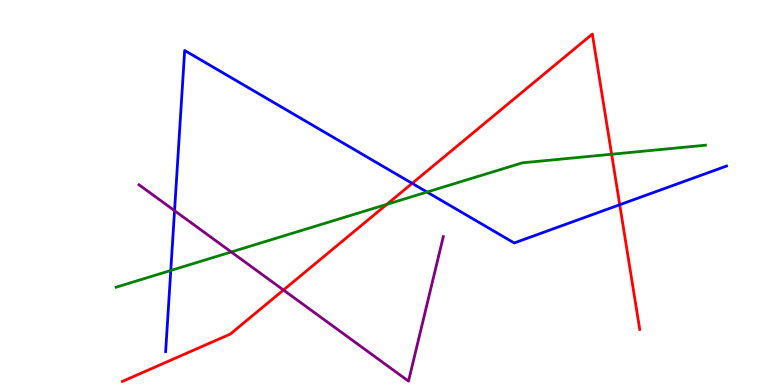[{'lines': ['blue', 'red'], 'intersections': [{'x': 5.32, 'y': 5.24}, {'x': 8.0, 'y': 4.68}]}, {'lines': ['green', 'red'], 'intersections': [{'x': 4.99, 'y': 4.69}, {'x': 7.89, 'y': 5.99}]}, {'lines': ['purple', 'red'], 'intersections': [{'x': 3.66, 'y': 2.47}]}, {'lines': ['blue', 'green'], 'intersections': [{'x': 2.2, 'y': 2.97}, {'x': 5.51, 'y': 5.01}]}, {'lines': ['blue', 'purple'], 'intersections': [{'x': 2.25, 'y': 4.53}]}, {'lines': ['green', 'purple'], 'intersections': [{'x': 2.98, 'y': 3.46}]}]